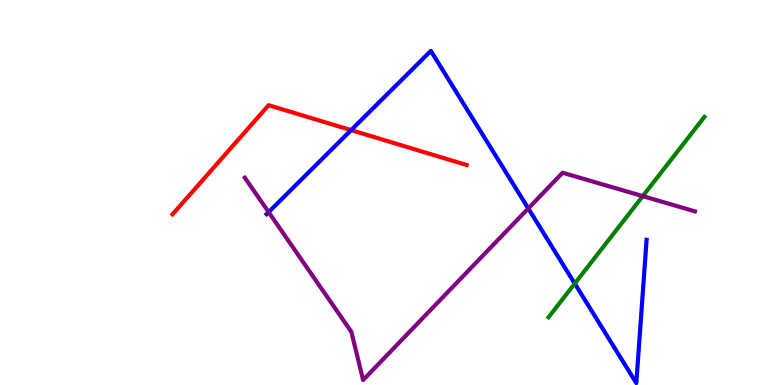[{'lines': ['blue', 'red'], 'intersections': [{'x': 4.53, 'y': 6.62}]}, {'lines': ['green', 'red'], 'intersections': []}, {'lines': ['purple', 'red'], 'intersections': []}, {'lines': ['blue', 'green'], 'intersections': [{'x': 7.42, 'y': 2.63}]}, {'lines': ['blue', 'purple'], 'intersections': [{'x': 3.47, 'y': 4.49}, {'x': 6.82, 'y': 4.59}]}, {'lines': ['green', 'purple'], 'intersections': [{'x': 8.29, 'y': 4.91}]}]